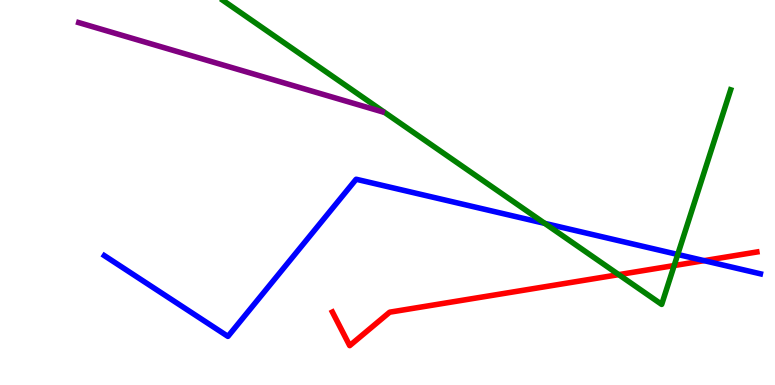[{'lines': ['blue', 'red'], 'intersections': [{'x': 9.09, 'y': 3.23}]}, {'lines': ['green', 'red'], 'intersections': [{'x': 7.98, 'y': 2.87}, {'x': 8.7, 'y': 3.1}]}, {'lines': ['purple', 'red'], 'intersections': []}, {'lines': ['blue', 'green'], 'intersections': [{'x': 7.03, 'y': 4.2}, {'x': 8.74, 'y': 3.39}]}, {'lines': ['blue', 'purple'], 'intersections': []}, {'lines': ['green', 'purple'], 'intersections': []}]